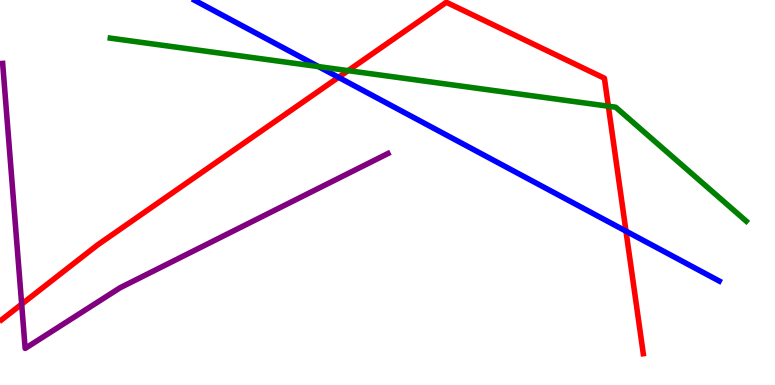[{'lines': ['blue', 'red'], 'intersections': [{'x': 4.37, 'y': 7.99}, {'x': 8.08, 'y': 4.0}]}, {'lines': ['green', 'red'], 'intersections': [{'x': 4.49, 'y': 8.17}, {'x': 7.85, 'y': 7.24}]}, {'lines': ['purple', 'red'], 'intersections': [{'x': 0.28, 'y': 2.1}]}, {'lines': ['blue', 'green'], 'intersections': [{'x': 4.11, 'y': 8.27}]}, {'lines': ['blue', 'purple'], 'intersections': []}, {'lines': ['green', 'purple'], 'intersections': []}]